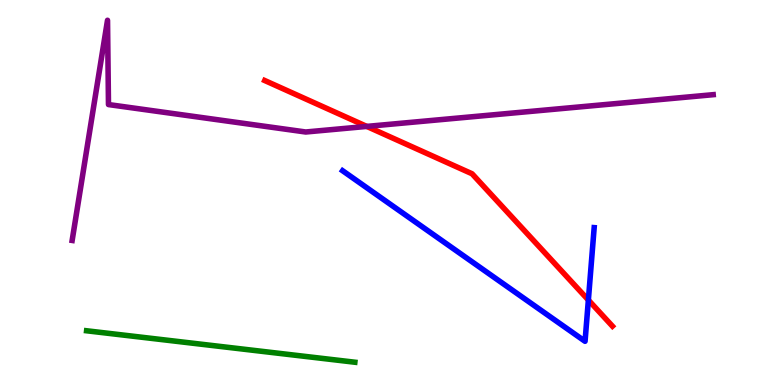[{'lines': ['blue', 'red'], 'intersections': [{'x': 7.59, 'y': 2.21}]}, {'lines': ['green', 'red'], 'intersections': []}, {'lines': ['purple', 'red'], 'intersections': [{'x': 4.73, 'y': 6.72}]}, {'lines': ['blue', 'green'], 'intersections': []}, {'lines': ['blue', 'purple'], 'intersections': []}, {'lines': ['green', 'purple'], 'intersections': []}]